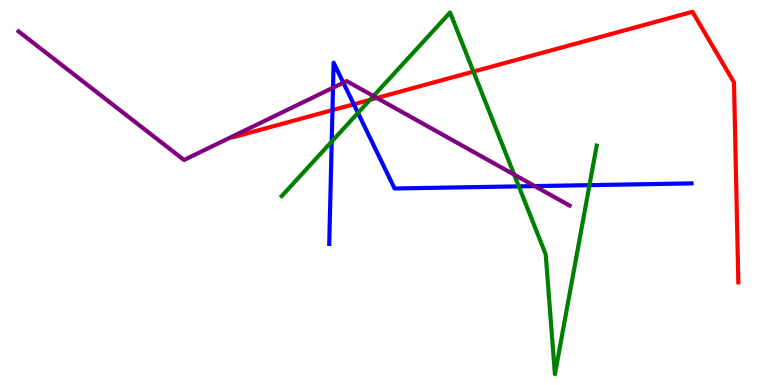[{'lines': ['blue', 'red'], 'intersections': [{'x': 4.29, 'y': 7.14}, {'x': 4.57, 'y': 7.29}]}, {'lines': ['green', 'red'], 'intersections': [{'x': 4.77, 'y': 7.41}, {'x': 6.11, 'y': 8.14}]}, {'lines': ['purple', 'red'], 'intersections': [{'x': 4.86, 'y': 7.46}]}, {'lines': ['blue', 'green'], 'intersections': [{'x': 4.28, 'y': 6.32}, {'x': 4.62, 'y': 7.07}, {'x': 6.69, 'y': 5.16}, {'x': 7.61, 'y': 5.19}]}, {'lines': ['blue', 'purple'], 'intersections': [{'x': 4.3, 'y': 7.72}, {'x': 4.43, 'y': 7.85}, {'x': 6.9, 'y': 5.17}]}, {'lines': ['green', 'purple'], 'intersections': [{'x': 4.82, 'y': 7.51}, {'x': 6.63, 'y': 5.46}]}]